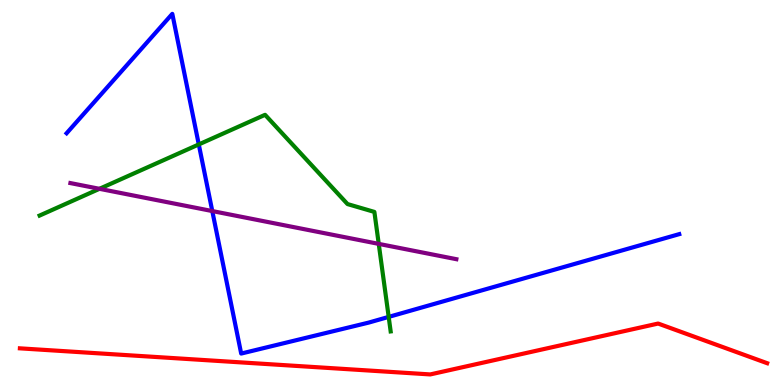[{'lines': ['blue', 'red'], 'intersections': []}, {'lines': ['green', 'red'], 'intersections': []}, {'lines': ['purple', 'red'], 'intersections': []}, {'lines': ['blue', 'green'], 'intersections': [{'x': 2.56, 'y': 6.25}, {'x': 5.02, 'y': 1.77}]}, {'lines': ['blue', 'purple'], 'intersections': [{'x': 2.74, 'y': 4.52}]}, {'lines': ['green', 'purple'], 'intersections': [{'x': 1.28, 'y': 5.1}, {'x': 4.89, 'y': 3.67}]}]